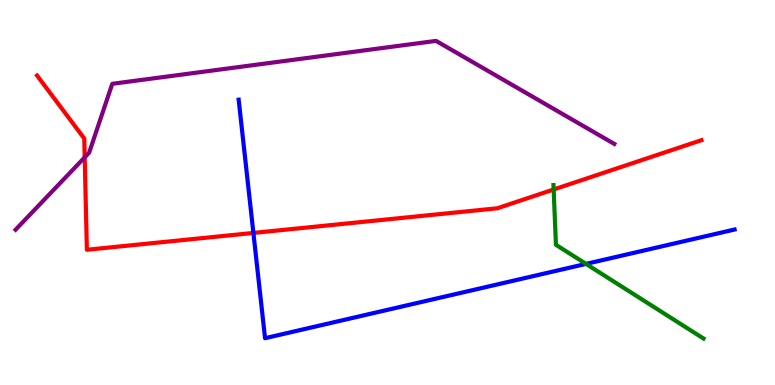[{'lines': ['blue', 'red'], 'intersections': [{'x': 3.27, 'y': 3.95}]}, {'lines': ['green', 'red'], 'intersections': [{'x': 7.14, 'y': 5.08}]}, {'lines': ['purple', 'red'], 'intersections': [{'x': 1.09, 'y': 5.91}]}, {'lines': ['blue', 'green'], 'intersections': [{'x': 7.56, 'y': 3.15}]}, {'lines': ['blue', 'purple'], 'intersections': []}, {'lines': ['green', 'purple'], 'intersections': []}]